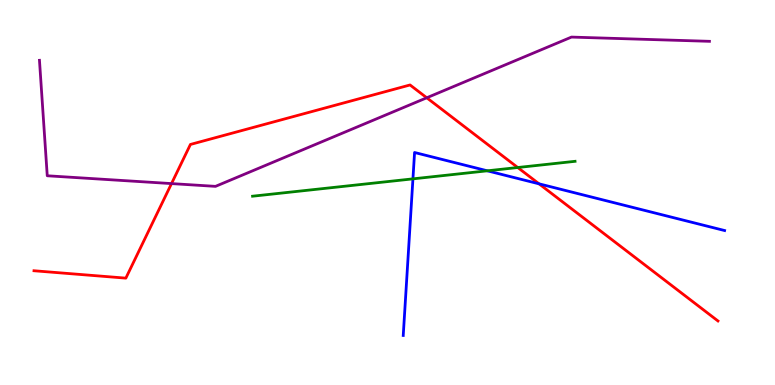[{'lines': ['blue', 'red'], 'intersections': [{'x': 6.96, 'y': 5.23}]}, {'lines': ['green', 'red'], 'intersections': [{'x': 6.68, 'y': 5.65}]}, {'lines': ['purple', 'red'], 'intersections': [{'x': 2.21, 'y': 5.23}, {'x': 5.51, 'y': 7.46}]}, {'lines': ['blue', 'green'], 'intersections': [{'x': 5.33, 'y': 5.35}, {'x': 6.29, 'y': 5.56}]}, {'lines': ['blue', 'purple'], 'intersections': []}, {'lines': ['green', 'purple'], 'intersections': []}]